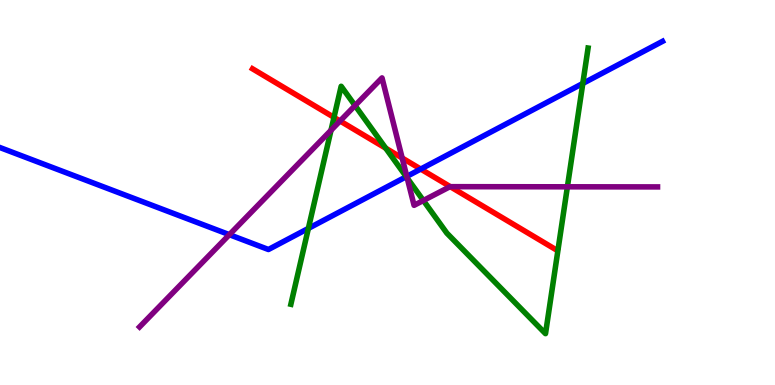[{'lines': ['blue', 'red'], 'intersections': [{'x': 5.43, 'y': 5.61}]}, {'lines': ['green', 'red'], 'intersections': [{'x': 4.31, 'y': 6.95}, {'x': 4.98, 'y': 6.15}]}, {'lines': ['purple', 'red'], 'intersections': [{'x': 4.39, 'y': 6.86}, {'x': 5.19, 'y': 5.9}, {'x': 5.81, 'y': 5.15}]}, {'lines': ['blue', 'green'], 'intersections': [{'x': 3.98, 'y': 4.07}, {'x': 5.24, 'y': 5.41}, {'x': 7.52, 'y': 7.83}]}, {'lines': ['blue', 'purple'], 'intersections': [{'x': 2.96, 'y': 3.9}, {'x': 5.25, 'y': 5.42}]}, {'lines': ['green', 'purple'], 'intersections': [{'x': 4.27, 'y': 6.62}, {'x': 4.58, 'y': 7.26}, {'x': 5.25, 'y': 5.38}, {'x': 5.46, 'y': 4.79}, {'x': 7.32, 'y': 5.15}]}]